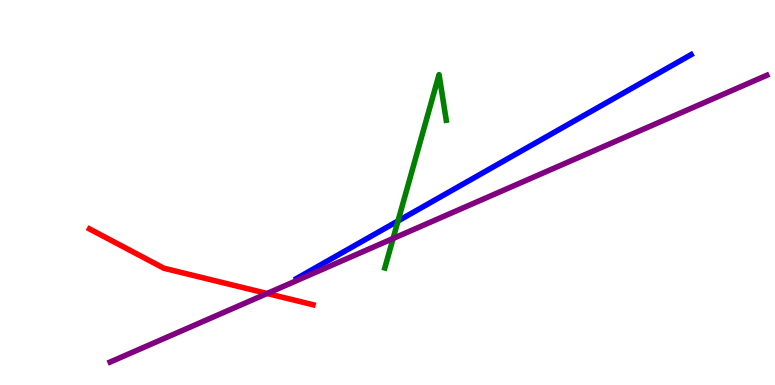[{'lines': ['blue', 'red'], 'intersections': []}, {'lines': ['green', 'red'], 'intersections': []}, {'lines': ['purple', 'red'], 'intersections': [{'x': 3.45, 'y': 2.38}]}, {'lines': ['blue', 'green'], 'intersections': [{'x': 5.14, 'y': 4.26}]}, {'lines': ['blue', 'purple'], 'intersections': []}, {'lines': ['green', 'purple'], 'intersections': [{'x': 5.07, 'y': 3.81}]}]